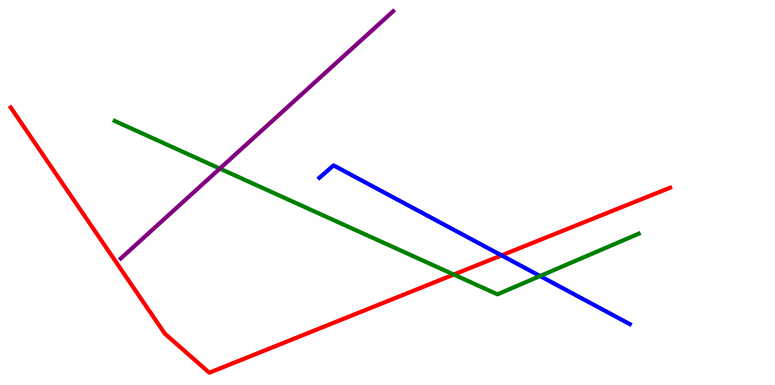[{'lines': ['blue', 'red'], 'intersections': [{'x': 6.47, 'y': 3.37}]}, {'lines': ['green', 'red'], 'intersections': [{'x': 5.86, 'y': 2.87}]}, {'lines': ['purple', 'red'], 'intersections': []}, {'lines': ['blue', 'green'], 'intersections': [{'x': 6.97, 'y': 2.83}]}, {'lines': ['blue', 'purple'], 'intersections': []}, {'lines': ['green', 'purple'], 'intersections': [{'x': 2.84, 'y': 5.62}]}]